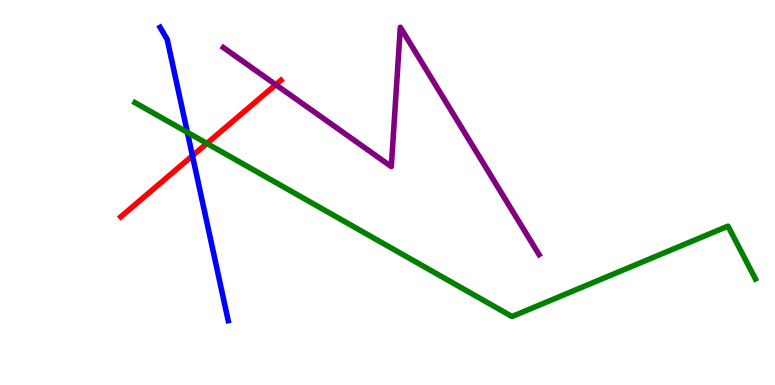[{'lines': ['blue', 'red'], 'intersections': [{'x': 2.48, 'y': 5.95}]}, {'lines': ['green', 'red'], 'intersections': [{'x': 2.67, 'y': 6.27}]}, {'lines': ['purple', 'red'], 'intersections': [{'x': 3.56, 'y': 7.8}]}, {'lines': ['blue', 'green'], 'intersections': [{'x': 2.42, 'y': 6.56}]}, {'lines': ['blue', 'purple'], 'intersections': []}, {'lines': ['green', 'purple'], 'intersections': []}]